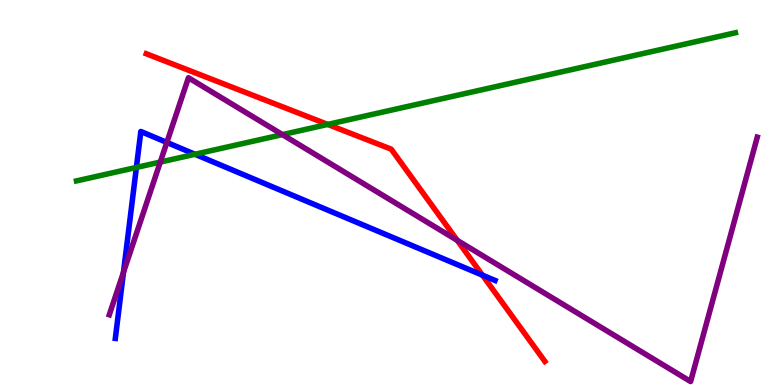[{'lines': ['blue', 'red'], 'intersections': [{'x': 6.22, 'y': 2.85}]}, {'lines': ['green', 'red'], 'intersections': [{'x': 4.23, 'y': 6.77}]}, {'lines': ['purple', 'red'], 'intersections': [{'x': 5.9, 'y': 3.76}]}, {'lines': ['blue', 'green'], 'intersections': [{'x': 1.76, 'y': 5.65}, {'x': 2.52, 'y': 5.99}]}, {'lines': ['blue', 'purple'], 'intersections': [{'x': 1.59, 'y': 2.93}, {'x': 2.15, 'y': 6.3}]}, {'lines': ['green', 'purple'], 'intersections': [{'x': 2.07, 'y': 5.79}, {'x': 3.64, 'y': 6.5}]}]